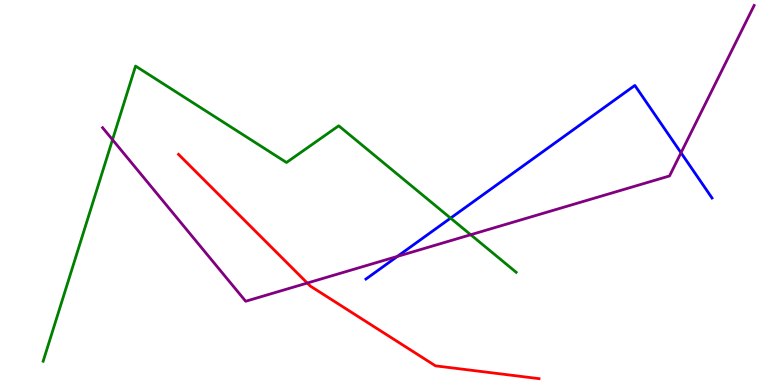[{'lines': ['blue', 'red'], 'intersections': []}, {'lines': ['green', 'red'], 'intersections': []}, {'lines': ['purple', 'red'], 'intersections': [{'x': 3.96, 'y': 2.65}]}, {'lines': ['blue', 'green'], 'intersections': [{'x': 5.81, 'y': 4.33}]}, {'lines': ['blue', 'purple'], 'intersections': [{'x': 5.13, 'y': 3.34}, {'x': 8.79, 'y': 6.03}]}, {'lines': ['green', 'purple'], 'intersections': [{'x': 1.45, 'y': 6.37}, {'x': 6.07, 'y': 3.9}]}]